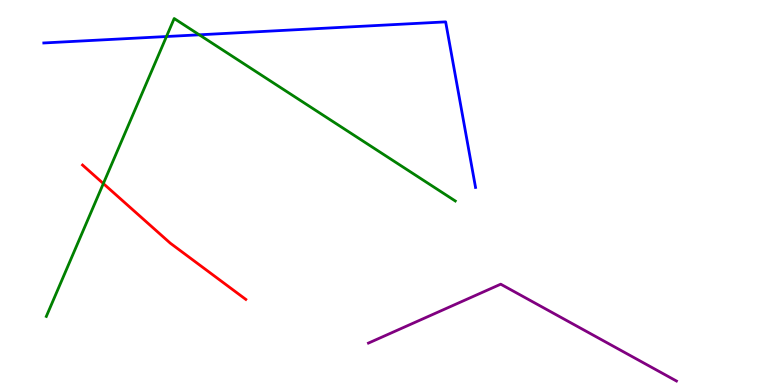[{'lines': ['blue', 'red'], 'intersections': []}, {'lines': ['green', 'red'], 'intersections': [{'x': 1.33, 'y': 5.23}]}, {'lines': ['purple', 'red'], 'intersections': []}, {'lines': ['blue', 'green'], 'intersections': [{'x': 2.15, 'y': 9.05}, {'x': 2.57, 'y': 9.1}]}, {'lines': ['blue', 'purple'], 'intersections': []}, {'lines': ['green', 'purple'], 'intersections': []}]